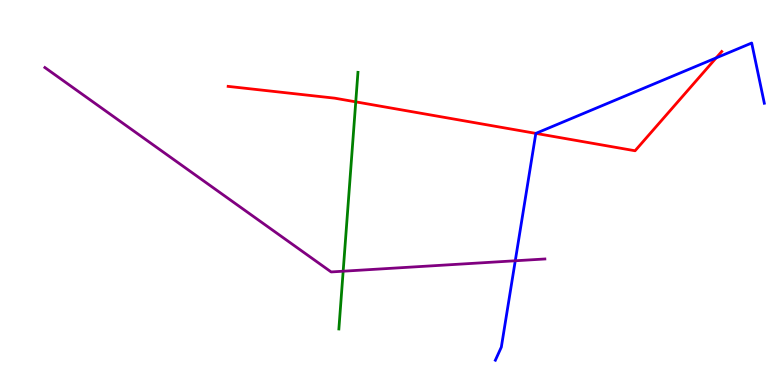[{'lines': ['blue', 'red'], 'intersections': [{'x': 6.91, 'y': 6.54}, {'x': 9.24, 'y': 8.5}]}, {'lines': ['green', 'red'], 'intersections': [{'x': 4.59, 'y': 7.35}]}, {'lines': ['purple', 'red'], 'intersections': []}, {'lines': ['blue', 'green'], 'intersections': []}, {'lines': ['blue', 'purple'], 'intersections': [{'x': 6.65, 'y': 3.23}]}, {'lines': ['green', 'purple'], 'intersections': [{'x': 4.43, 'y': 2.96}]}]